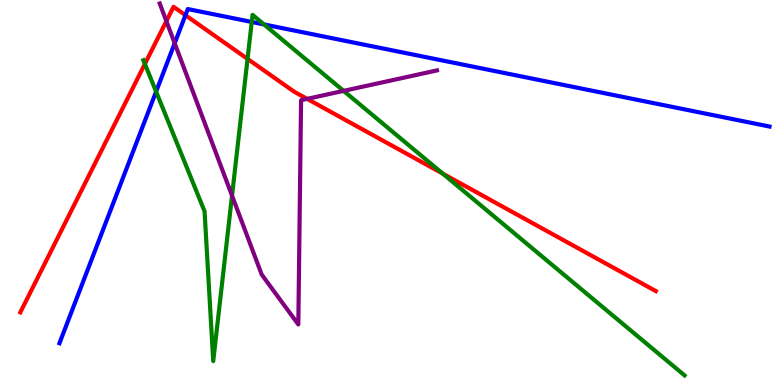[{'lines': ['blue', 'red'], 'intersections': [{'x': 2.39, 'y': 9.61}]}, {'lines': ['green', 'red'], 'intersections': [{'x': 1.87, 'y': 8.34}, {'x': 3.19, 'y': 8.47}, {'x': 5.71, 'y': 5.49}]}, {'lines': ['purple', 'red'], 'intersections': [{'x': 2.15, 'y': 9.45}, {'x': 3.96, 'y': 7.43}]}, {'lines': ['blue', 'green'], 'intersections': [{'x': 2.01, 'y': 7.62}, {'x': 3.25, 'y': 9.43}, {'x': 3.41, 'y': 9.37}]}, {'lines': ['blue', 'purple'], 'intersections': [{'x': 2.25, 'y': 8.88}]}, {'lines': ['green', 'purple'], 'intersections': [{'x': 2.99, 'y': 4.92}, {'x': 4.43, 'y': 7.64}]}]